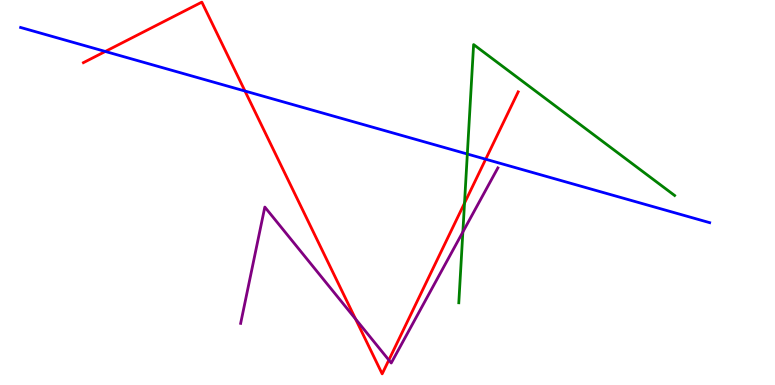[{'lines': ['blue', 'red'], 'intersections': [{'x': 1.36, 'y': 8.66}, {'x': 3.16, 'y': 7.64}, {'x': 6.27, 'y': 5.86}]}, {'lines': ['green', 'red'], 'intersections': [{'x': 5.99, 'y': 4.72}]}, {'lines': ['purple', 'red'], 'intersections': [{'x': 4.59, 'y': 1.72}, {'x': 5.02, 'y': 0.648}]}, {'lines': ['blue', 'green'], 'intersections': [{'x': 6.03, 'y': 6.0}]}, {'lines': ['blue', 'purple'], 'intersections': []}, {'lines': ['green', 'purple'], 'intersections': [{'x': 5.97, 'y': 3.98}]}]